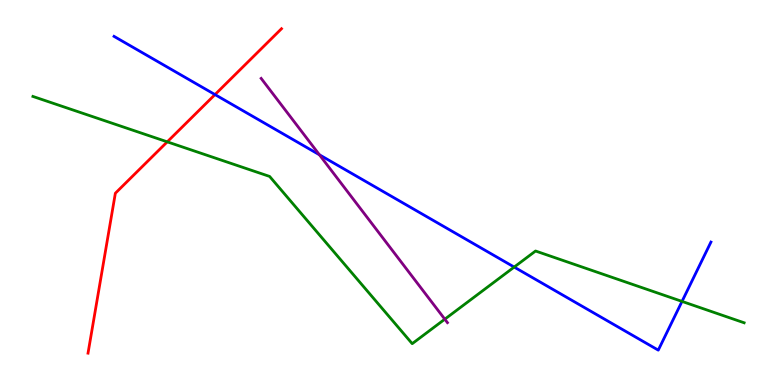[{'lines': ['blue', 'red'], 'intersections': [{'x': 2.77, 'y': 7.54}]}, {'lines': ['green', 'red'], 'intersections': [{'x': 2.16, 'y': 6.32}]}, {'lines': ['purple', 'red'], 'intersections': []}, {'lines': ['blue', 'green'], 'intersections': [{'x': 6.63, 'y': 3.06}, {'x': 8.8, 'y': 2.17}]}, {'lines': ['blue', 'purple'], 'intersections': [{'x': 4.12, 'y': 5.98}]}, {'lines': ['green', 'purple'], 'intersections': [{'x': 5.74, 'y': 1.71}]}]